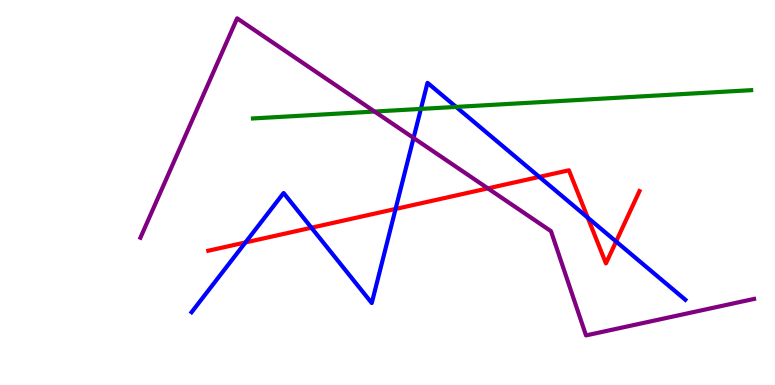[{'lines': ['blue', 'red'], 'intersections': [{'x': 3.17, 'y': 3.7}, {'x': 4.02, 'y': 4.08}, {'x': 5.1, 'y': 4.57}, {'x': 6.96, 'y': 5.41}, {'x': 7.58, 'y': 4.35}, {'x': 7.95, 'y': 3.73}]}, {'lines': ['green', 'red'], 'intersections': []}, {'lines': ['purple', 'red'], 'intersections': [{'x': 6.3, 'y': 5.11}]}, {'lines': ['blue', 'green'], 'intersections': [{'x': 5.43, 'y': 7.17}, {'x': 5.89, 'y': 7.22}]}, {'lines': ['blue', 'purple'], 'intersections': [{'x': 5.34, 'y': 6.42}]}, {'lines': ['green', 'purple'], 'intersections': [{'x': 4.83, 'y': 7.1}]}]